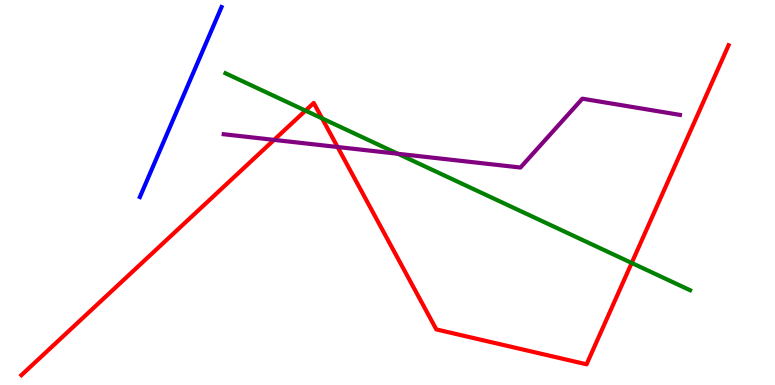[{'lines': ['blue', 'red'], 'intersections': []}, {'lines': ['green', 'red'], 'intersections': [{'x': 3.94, 'y': 7.13}, {'x': 4.16, 'y': 6.92}, {'x': 8.15, 'y': 3.17}]}, {'lines': ['purple', 'red'], 'intersections': [{'x': 3.54, 'y': 6.37}, {'x': 4.36, 'y': 6.18}]}, {'lines': ['blue', 'green'], 'intersections': []}, {'lines': ['blue', 'purple'], 'intersections': []}, {'lines': ['green', 'purple'], 'intersections': [{'x': 5.13, 'y': 6.01}]}]